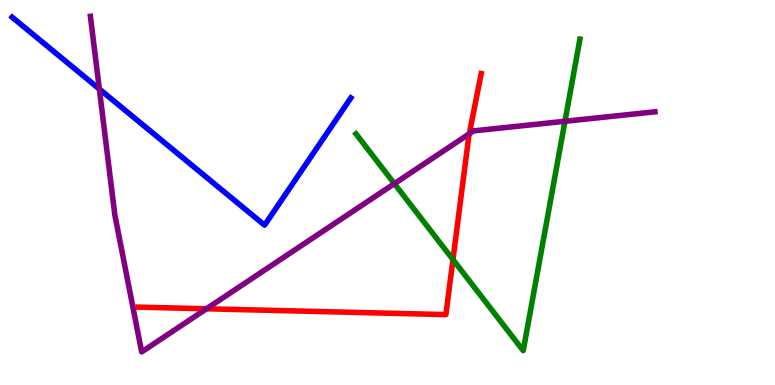[{'lines': ['blue', 'red'], 'intersections': []}, {'lines': ['green', 'red'], 'intersections': [{'x': 5.84, 'y': 3.26}]}, {'lines': ['purple', 'red'], 'intersections': [{'x': 2.66, 'y': 1.98}, {'x': 6.06, 'y': 6.53}]}, {'lines': ['blue', 'green'], 'intersections': []}, {'lines': ['blue', 'purple'], 'intersections': [{'x': 1.28, 'y': 7.69}]}, {'lines': ['green', 'purple'], 'intersections': [{'x': 5.09, 'y': 5.23}, {'x': 7.29, 'y': 6.85}]}]